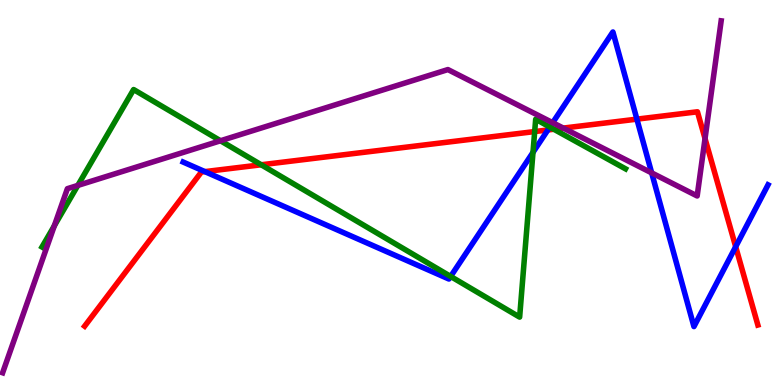[{'lines': ['blue', 'red'], 'intersections': [{'x': 2.64, 'y': 5.54}, {'x': 7.07, 'y': 6.62}, {'x': 8.22, 'y': 6.91}, {'x': 9.49, 'y': 3.59}]}, {'lines': ['green', 'red'], 'intersections': [{'x': 3.37, 'y': 5.72}, {'x': 6.9, 'y': 6.58}, {'x': 7.15, 'y': 6.64}]}, {'lines': ['purple', 'red'], 'intersections': [{'x': 7.27, 'y': 6.67}, {'x': 9.1, 'y': 6.4}]}, {'lines': ['blue', 'green'], 'intersections': [{'x': 5.81, 'y': 2.82}, {'x': 6.88, 'y': 6.04}, {'x': 7.09, 'y': 6.7}]}, {'lines': ['blue', 'purple'], 'intersections': [{'x': 7.13, 'y': 6.81}, {'x': 8.41, 'y': 5.51}]}, {'lines': ['green', 'purple'], 'intersections': [{'x': 0.701, 'y': 4.14}, {'x': 1.0, 'y': 5.18}, {'x': 2.85, 'y': 6.34}]}]